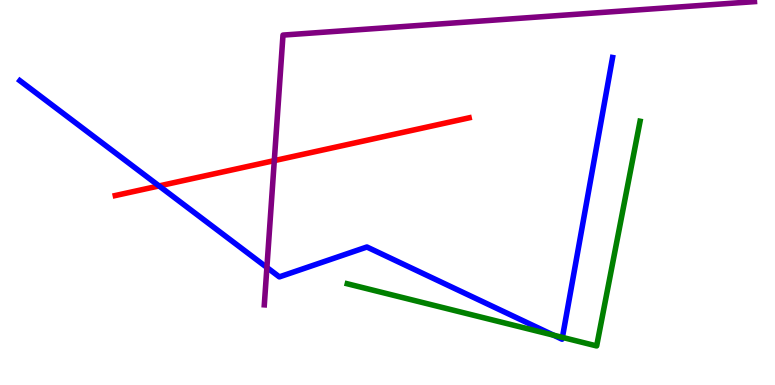[{'lines': ['blue', 'red'], 'intersections': [{'x': 2.05, 'y': 5.17}]}, {'lines': ['green', 'red'], 'intersections': []}, {'lines': ['purple', 'red'], 'intersections': [{'x': 3.54, 'y': 5.83}]}, {'lines': ['blue', 'green'], 'intersections': [{'x': 7.14, 'y': 1.29}, {'x': 7.26, 'y': 1.24}]}, {'lines': ['blue', 'purple'], 'intersections': [{'x': 3.44, 'y': 3.05}]}, {'lines': ['green', 'purple'], 'intersections': []}]